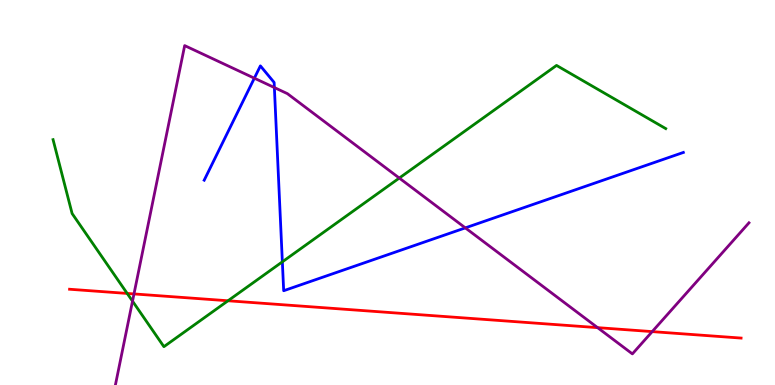[{'lines': ['blue', 'red'], 'intersections': []}, {'lines': ['green', 'red'], 'intersections': [{'x': 1.64, 'y': 2.38}, {'x': 2.94, 'y': 2.19}]}, {'lines': ['purple', 'red'], 'intersections': [{'x': 1.73, 'y': 2.37}, {'x': 7.71, 'y': 1.49}, {'x': 8.42, 'y': 1.39}]}, {'lines': ['blue', 'green'], 'intersections': [{'x': 3.64, 'y': 3.2}]}, {'lines': ['blue', 'purple'], 'intersections': [{'x': 3.28, 'y': 7.97}, {'x': 3.54, 'y': 7.73}, {'x': 6.0, 'y': 4.08}]}, {'lines': ['green', 'purple'], 'intersections': [{'x': 1.71, 'y': 2.18}, {'x': 5.15, 'y': 5.38}]}]